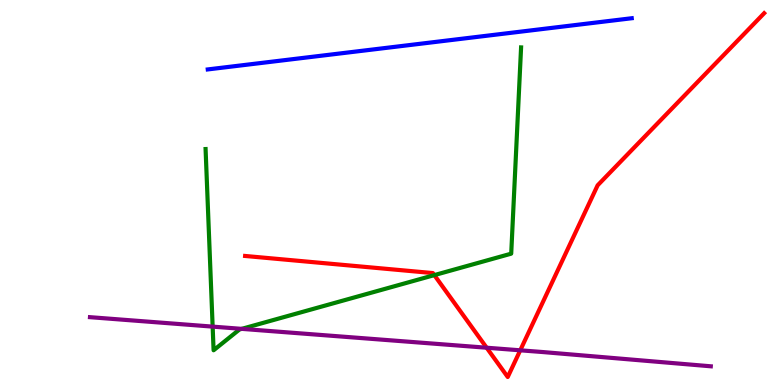[{'lines': ['blue', 'red'], 'intersections': []}, {'lines': ['green', 'red'], 'intersections': [{'x': 5.6, 'y': 2.85}]}, {'lines': ['purple', 'red'], 'intersections': [{'x': 6.28, 'y': 0.968}, {'x': 6.71, 'y': 0.901}]}, {'lines': ['blue', 'green'], 'intersections': []}, {'lines': ['blue', 'purple'], 'intersections': []}, {'lines': ['green', 'purple'], 'intersections': [{'x': 2.74, 'y': 1.52}, {'x': 3.12, 'y': 1.46}]}]